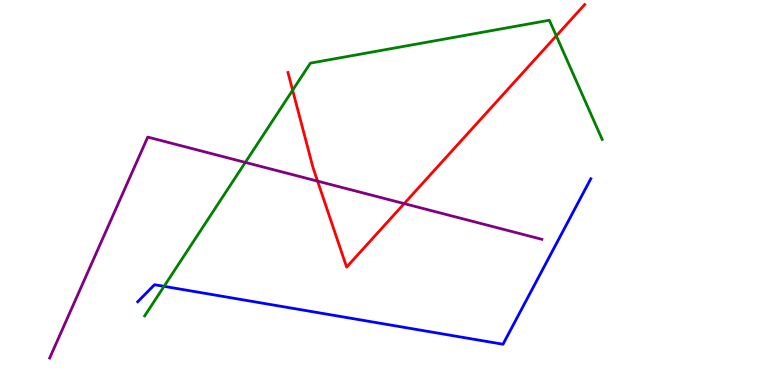[{'lines': ['blue', 'red'], 'intersections': []}, {'lines': ['green', 'red'], 'intersections': [{'x': 3.78, 'y': 7.66}, {'x': 7.18, 'y': 9.07}]}, {'lines': ['purple', 'red'], 'intersections': [{'x': 4.1, 'y': 5.3}, {'x': 5.22, 'y': 4.71}]}, {'lines': ['blue', 'green'], 'intersections': [{'x': 2.12, 'y': 2.56}]}, {'lines': ['blue', 'purple'], 'intersections': []}, {'lines': ['green', 'purple'], 'intersections': [{'x': 3.17, 'y': 5.78}]}]